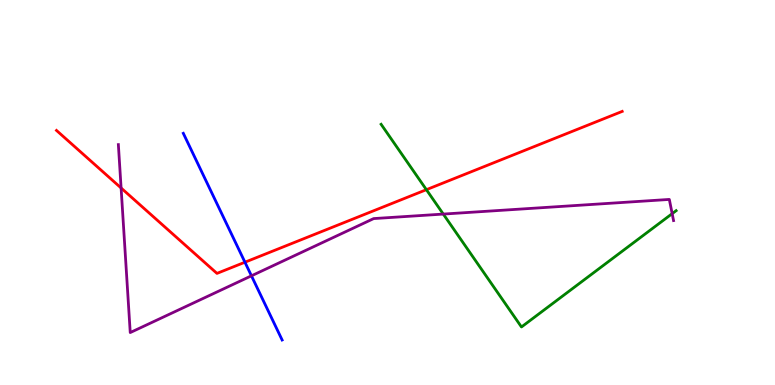[{'lines': ['blue', 'red'], 'intersections': [{'x': 3.16, 'y': 3.19}]}, {'lines': ['green', 'red'], 'intersections': [{'x': 5.5, 'y': 5.07}]}, {'lines': ['purple', 'red'], 'intersections': [{'x': 1.56, 'y': 5.12}]}, {'lines': ['blue', 'green'], 'intersections': []}, {'lines': ['blue', 'purple'], 'intersections': [{'x': 3.24, 'y': 2.84}]}, {'lines': ['green', 'purple'], 'intersections': [{'x': 5.72, 'y': 4.44}, {'x': 8.67, 'y': 4.45}]}]